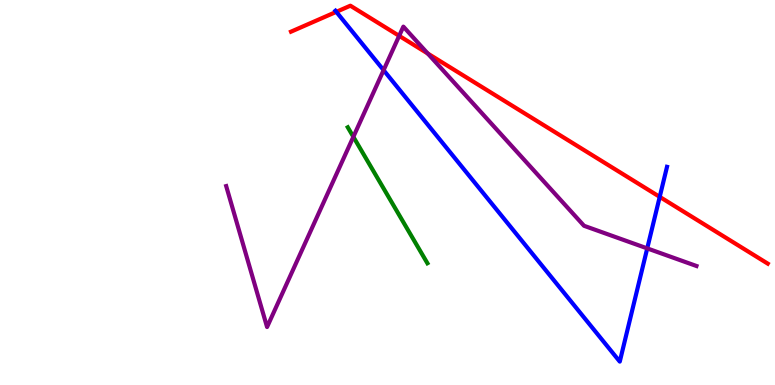[{'lines': ['blue', 'red'], 'intersections': [{'x': 4.34, 'y': 9.69}, {'x': 8.51, 'y': 4.89}]}, {'lines': ['green', 'red'], 'intersections': []}, {'lines': ['purple', 'red'], 'intersections': [{'x': 5.15, 'y': 9.07}, {'x': 5.52, 'y': 8.61}]}, {'lines': ['blue', 'green'], 'intersections': []}, {'lines': ['blue', 'purple'], 'intersections': [{'x': 4.95, 'y': 8.18}, {'x': 8.35, 'y': 3.55}]}, {'lines': ['green', 'purple'], 'intersections': [{'x': 4.56, 'y': 6.45}]}]